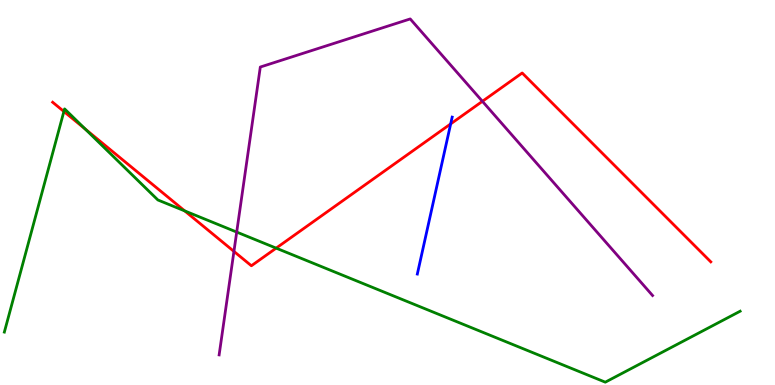[{'lines': ['blue', 'red'], 'intersections': [{'x': 5.82, 'y': 6.78}]}, {'lines': ['green', 'red'], 'intersections': [{'x': 0.824, 'y': 7.1}, {'x': 1.1, 'y': 6.65}, {'x': 2.38, 'y': 4.52}, {'x': 3.56, 'y': 3.55}]}, {'lines': ['purple', 'red'], 'intersections': [{'x': 3.02, 'y': 3.47}, {'x': 6.22, 'y': 7.37}]}, {'lines': ['blue', 'green'], 'intersections': []}, {'lines': ['blue', 'purple'], 'intersections': []}, {'lines': ['green', 'purple'], 'intersections': [{'x': 3.05, 'y': 3.97}]}]